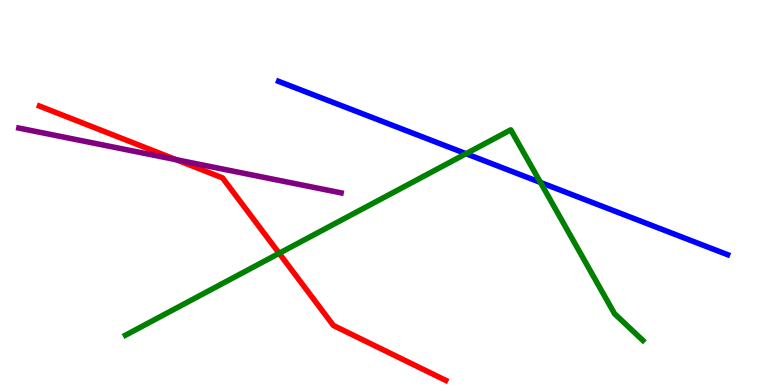[{'lines': ['blue', 'red'], 'intersections': []}, {'lines': ['green', 'red'], 'intersections': [{'x': 3.6, 'y': 3.42}]}, {'lines': ['purple', 'red'], 'intersections': [{'x': 2.27, 'y': 5.85}]}, {'lines': ['blue', 'green'], 'intersections': [{'x': 6.01, 'y': 6.01}, {'x': 6.97, 'y': 5.26}]}, {'lines': ['blue', 'purple'], 'intersections': []}, {'lines': ['green', 'purple'], 'intersections': []}]